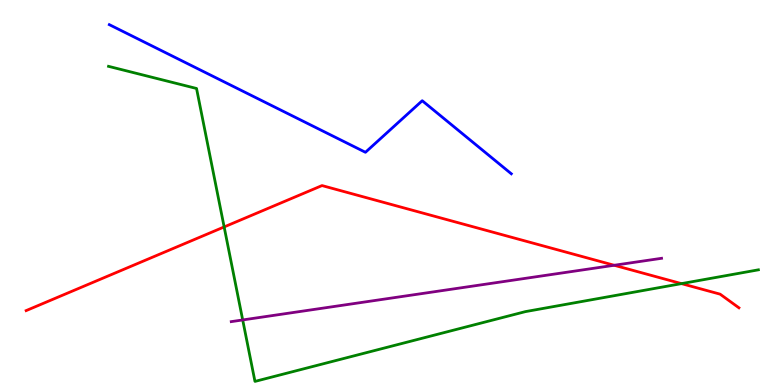[{'lines': ['blue', 'red'], 'intersections': []}, {'lines': ['green', 'red'], 'intersections': [{'x': 2.89, 'y': 4.11}, {'x': 8.79, 'y': 2.63}]}, {'lines': ['purple', 'red'], 'intersections': [{'x': 7.93, 'y': 3.11}]}, {'lines': ['blue', 'green'], 'intersections': []}, {'lines': ['blue', 'purple'], 'intersections': []}, {'lines': ['green', 'purple'], 'intersections': [{'x': 3.13, 'y': 1.69}]}]